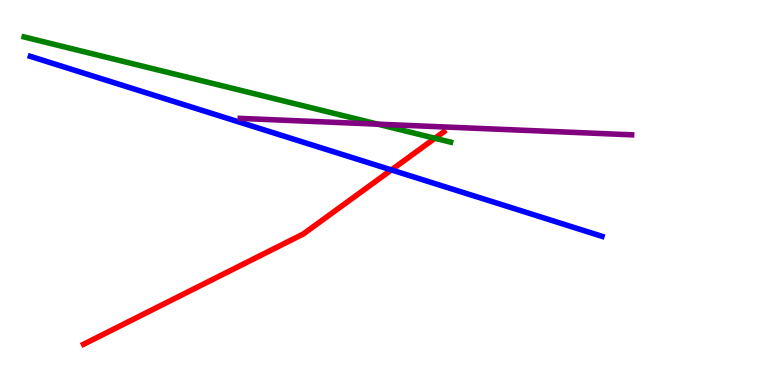[{'lines': ['blue', 'red'], 'intersections': [{'x': 5.05, 'y': 5.59}]}, {'lines': ['green', 'red'], 'intersections': [{'x': 5.61, 'y': 6.41}]}, {'lines': ['purple', 'red'], 'intersections': []}, {'lines': ['blue', 'green'], 'intersections': []}, {'lines': ['blue', 'purple'], 'intersections': []}, {'lines': ['green', 'purple'], 'intersections': [{'x': 4.87, 'y': 6.77}]}]